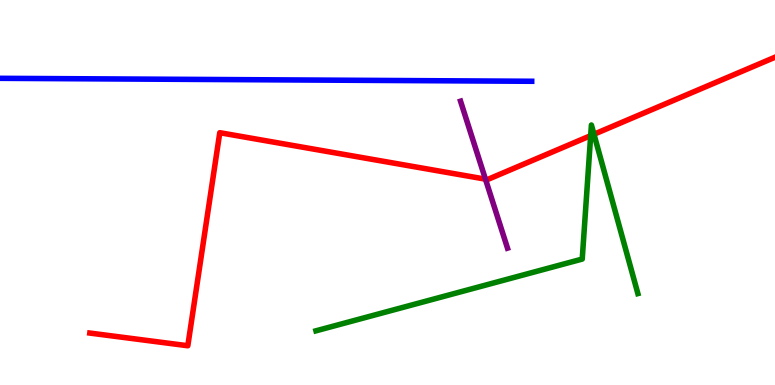[{'lines': ['blue', 'red'], 'intersections': []}, {'lines': ['green', 'red'], 'intersections': [{'x': 7.62, 'y': 6.48}, {'x': 7.66, 'y': 6.51}]}, {'lines': ['purple', 'red'], 'intersections': [{'x': 6.26, 'y': 5.35}]}, {'lines': ['blue', 'green'], 'intersections': []}, {'lines': ['blue', 'purple'], 'intersections': []}, {'lines': ['green', 'purple'], 'intersections': []}]